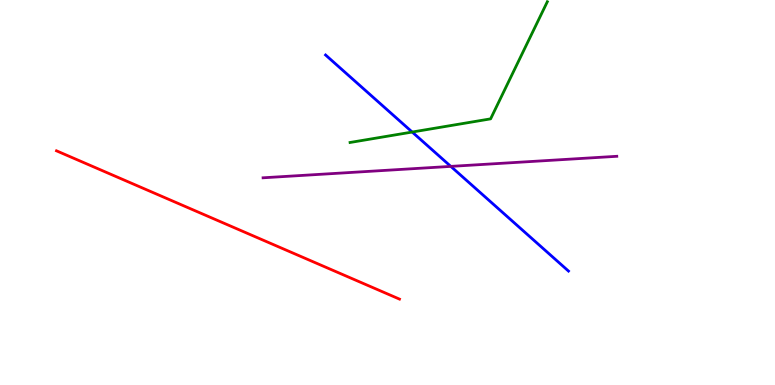[{'lines': ['blue', 'red'], 'intersections': []}, {'lines': ['green', 'red'], 'intersections': []}, {'lines': ['purple', 'red'], 'intersections': []}, {'lines': ['blue', 'green'], 'intersections': [{'x': 5.32, 'y': 6.57}]}, {'lines': ['blue', 'purple'], 'intersections': [{'x': 5.82, 'y': 5.68}]}, {'lines': ['green', 'purple'], 'intersections': []}]